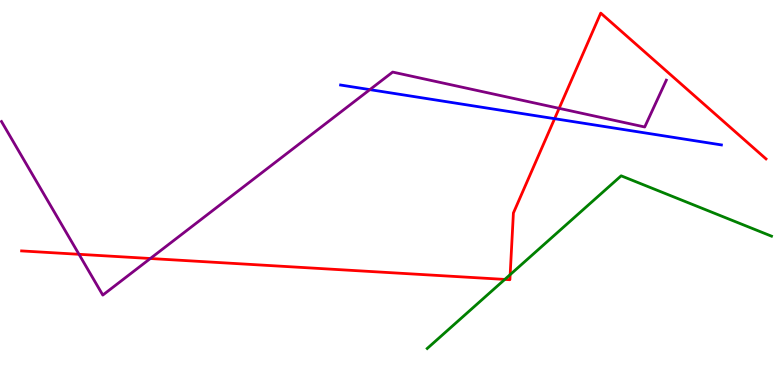[{'lines': ['blue', 'red'], 'intersections': [{'x': 7.16, 'y': 6.92}]}, {'lines': ['green', 'red'], 'intersections': [{'x': 6.51, 'y': 2.74}, {'x': 6.58, 'y': 2.87}]}, {'lines': ['purple', 'red'], 'intersections': [{'x': 1.02, 'y': 3.39}, {'x': 1.94, 'y': 3.29}, {'x': 7.21, 'y': 7.19}]}, {'lines': ['blue', 'green'], 'intersections': []}, {'lines': ['blue', 'purple'], 'intersections': [{'x': 4.77, 'y': 7.67}]}, {'lines': ['green', 'purple'], 'intersections': []}]